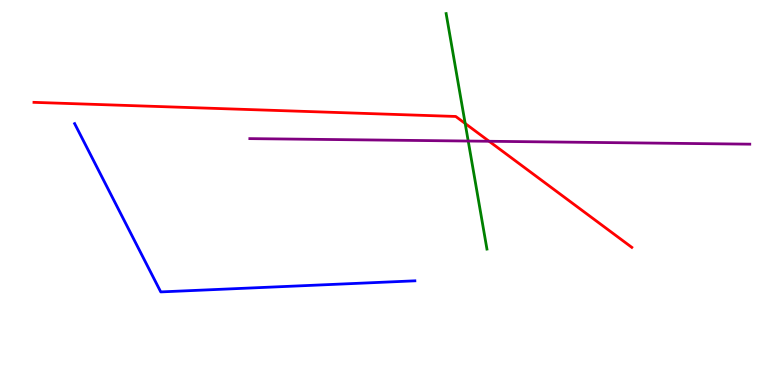[{'lines': ['blue', 'red'], 'intersections': []}, {'lines': ['green', 'red'], 'intersections': [{'x': 6.0, 'y': 6.79}]}, {'lines': ['purple', 'red'], 'intersections': [{'x': 6.31, 'y': 6.33}]}, {'lines': ['blue', 'green'], 'intersections': []}, {'lines': ['blue', 'purple'], 'intersections': []}, {'lines': ['green', 'purple'], 'intersections': [{'x': 6.04, 'y': 6.34}]}]